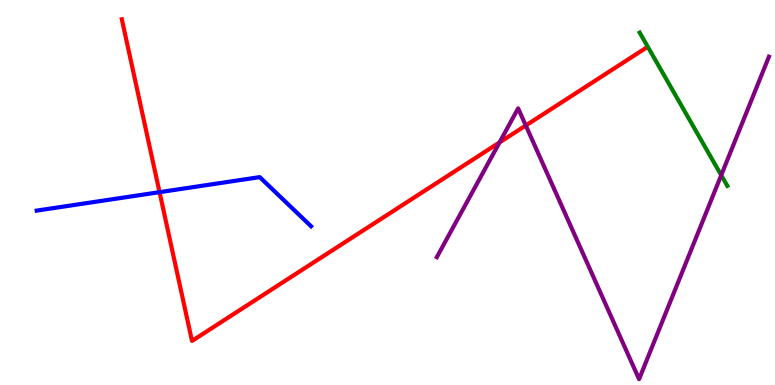[{'lines': ['blue', 'red'], 'intersections': [{'x': 2.06, 'y': 5.01}]}, {'lines': ['green', 'red'], 'intersections': []}, {'lines': ['purple', 'red'], 'intersections': [{'x': 6.45, 'y': 6.3}, {'x': 6.78, 'y': 6.74}]}, {'lines': ['blue', 'green'], 'intersections': []}, {'lines': ['blue', 'purple'], 'intersections': []}, {'lines': ['green', 'purple'], 'intersections': [{'x': 9.31, 'y': 5.45}]}]